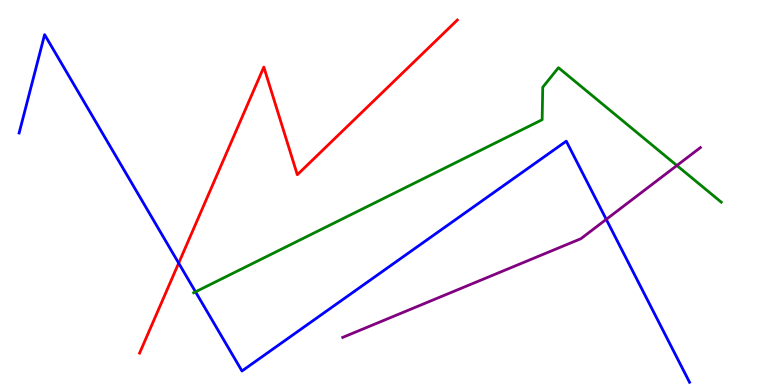[{'lines': ['blue', 'red'], 'intersections': [{'x': 2.31, 'y': 3.17}]}, {'lines': ['green', 'red'], 'intersections': []}, {'lines': ['purple', 'red'], 'intersections': []}, {'lines': ['blue', 'green'], 'intersections': [{'x': 2.52, 'y': 2.42}]}, {'lines': ['blue', 'purple'], 'intersections': [{'x': 7.82, 'y': 4.3}]}, {'lines': ['green', 'purple'], 'intersections': [{'x': 8.73, 'y': 5.7}]}]